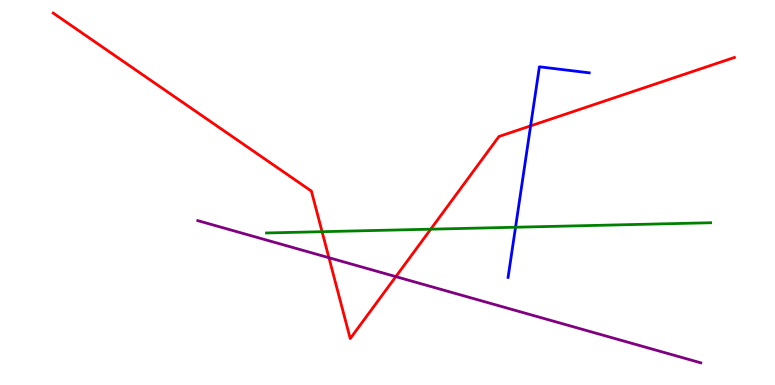[{'lines': ['blue', 'red'], 'intersections': [{'x': 6.85, 'y': 6.73}]}, {'lines': ['green', 'red'], 'intersections': [{'x': 4.16, 'y': 3.98}, {'x': 5.56, 'y': 4.05}]}, {'lines': ['purple', 'red'], 'intersections': [{'x': 4.24, 'y': 3.31}, {'x': 5.11, 'y': 2.82}]}, {'lines': ['blue', 'green'], 'intersections': [{'x': 6.65, 'y': 4.1}]}, {'lines': ['blue', 'purple'], 'intersections': []}, {'lines': ['green', 'purple'], 'intersections': []}]